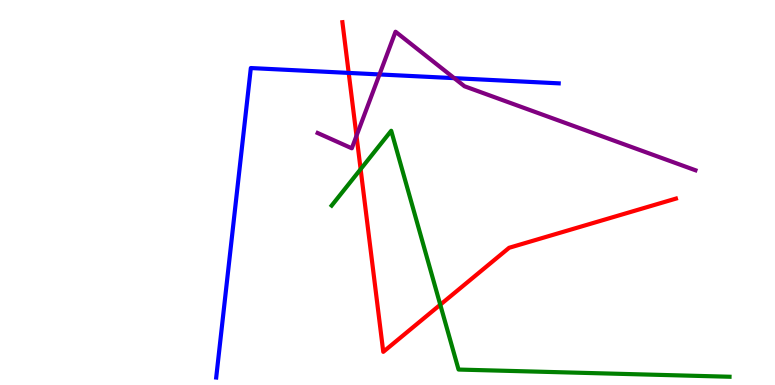[{'lines': ['blue', 'red'], 'intersections': [{'x': 4.5, 'y': 8.11}]}, {'lines': ['green', 'red'], 'intersections': [{'x': 4.65, 'y': 5.61}, {'x': 5.68, 'y': 2.09}]}, {'lines': ['purple', 'red'], 'intersections': [{'x': 4.6, 'y': 6.47}]}, {'lines': ['blue', 'green'], 'intersections': []}, {'lines': ['blue', 'purple'], 'intersections': [{'x': 4.9, 'y': 8.07}, {'x': 5.86, 'y': 7.97}]}, {'lines': ['green', 'purple'], 'intersections': []}]